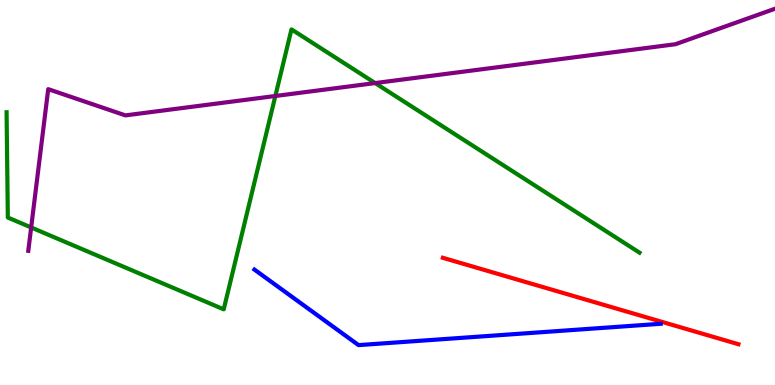[{'lines': ['blue', 'red'], 'intersections': []}, {'lines': ['green', 'red'], 'intersections': []}, {'lines': ['purple', 'red'], 'intersections': []}, {'lines': ['blue', 'green'], 'intersections': []}, {'lines': ['blue', 'purple'], 'intersections': []}, {'lines': ['green', 'purple'], 'intersections': [{'x': 0.402, 'y': 4.09}, {'x': 3.55, 'y': 7.51}, {'x': 4.84, 'y': 7.84}]}]